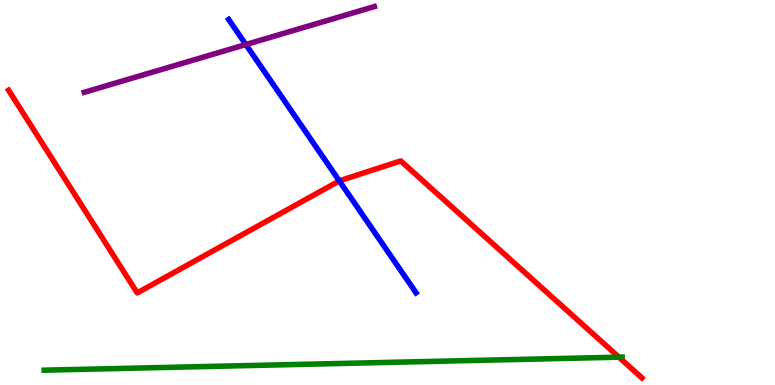[{'lines': ['blue', 'red'], 'intersections': [{'x': 4.38, 'y': 5.3}]}, {'lines': ['green', 'red'], 'intersections': [{'x': 7.99, 'y': 0.723}]}, {'lines': ['purple', 'red'], 'intersections': []}, {'lines': ['blue', 'green'], 'intersections': []}, {'lines': ['blue', 'purple'], 'intersections': [{'x': 3.17, 'y': 8.84}]}, {'lines': ['green', 'purple'], 'intersections': []}]